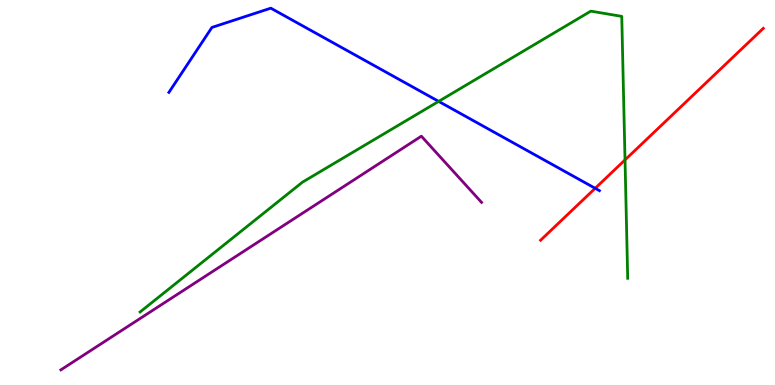[{'lines': ['blue', 'red'], 'intersections': [{'x': 7.68, 'y': 5.11}]}, {'lines': ['green', 'red'], 'intersections': [{'x': 8.06, 'y': 5.85}]}, {'lines': ['purple', 'red'], 'intersections': []}, {'lines': ['blue', 'green'], 'intersections': [{'x': 5.66, 'y': 7.37}]}, {'lines': ['blue', 'purple'], 'intersections': []}, {'lines': ['green', 'purple'], 'intersections': []}]